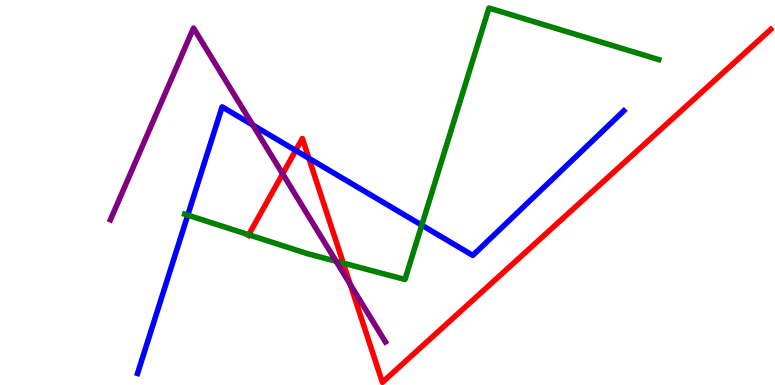[{'lines': ['blue', 'red'], 'intersections': [{'x': 3.82, 'y': 6.09}, {'x': 3.99, 'y': 5.89}]}, {'lines': ['green', 'red'], 'intersections': [{'x': 3.21, 'y': 3.9}, {'x': 4.43, 'y': 3.17}]}, {'lines': ['purple', 'red'], 'intersections': [{'x': 3.65, 'y': 5.48}, {'x': 4.52, 'y': 2.61}]}, {'lines': ['blue', 'green'], 'intersections': [{'x': 2.42, 'y': 4.41}, {'x': 5.44, 'y': 4.15}]}, {'lines': ['blue', 'purple'], 'intersections': [{'x': 3.26, 'y': 6.75}]}, {'lines': ['green', 'purple'], 'intersections': [{'x': 4.34, 'y': 3.21}]}]